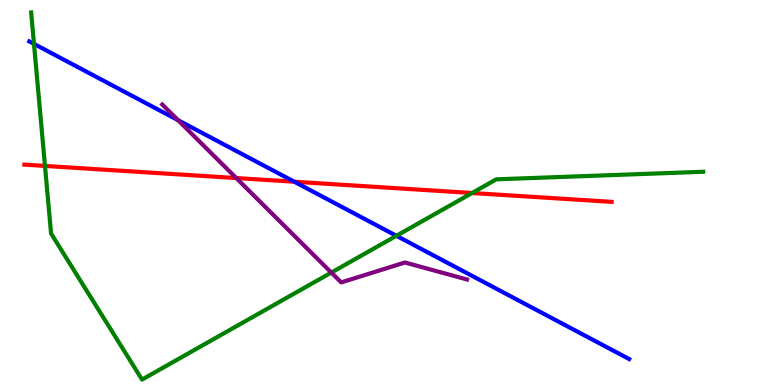[{'lines': ['blue', 'red'], 'intersections': [{'x': 3.8, 'y': 5.28}]}, {'lines': ['green', 'red'], 'intersections': [{'x': 0.58, 'y': 5.69}, {'x': 6.09, 'y': 4.99}]}, {'lines': ['purple', 'red'], 'intersections': [{'x': 3.05, 'y': 5.38}]}, {'lines': ['blue', 'green'], 'intersections': [{'x': 0.438, 'y': 8.86}, {'x': 5.12, 'y': 3.88}]}, {'lines': ['blue', 'purple'], 'intersections': [{'x': 2.3, 'y': 6.88}]}, {'lines': ['green', 'purple'], 'intersections': [{'x': 4.28, 'y': 2.92}]}]